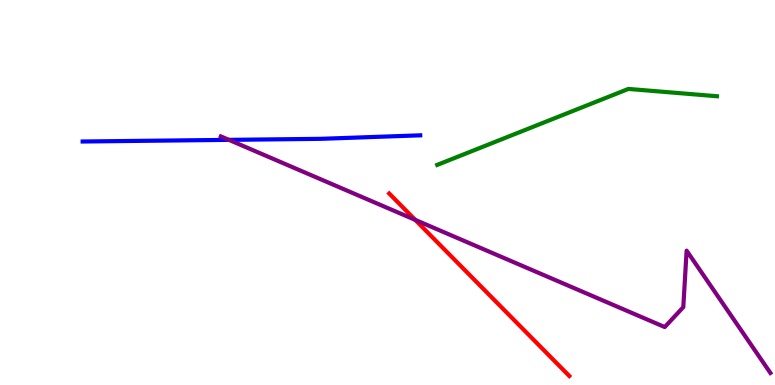[{'lines': ['blue', 'red'], 'intersections': []}, {'lines': ['green', 'red'], 'intersections': []}, {'lines': ['purple', 'red'], 'intersections': [{'x': 5.36, 'y': 4.29}]}, {'lines': ['blue', 'green'], 'intersections': []}, {'lines': ['blue', 'purple'], 'intersections': [{'x': 2.95, 'y': 6.37}]}, {'lines': ['green', 'purple'], 'intersections': []}]